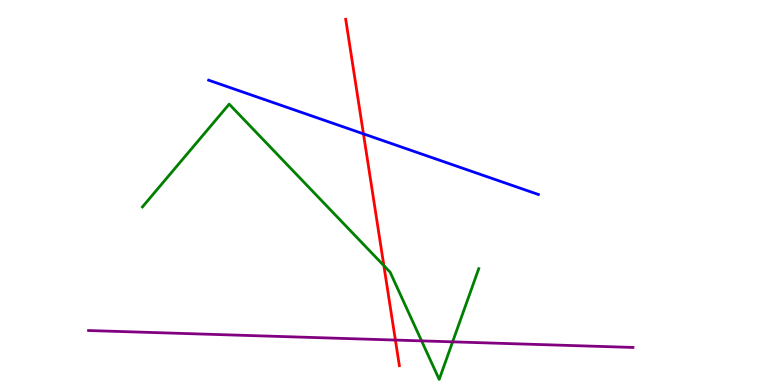[{'lines': ['blue', 'red'], 'intersections': [{'x': 4.69, 'y': 6.52}]}, {'lines': ['green', 'red'], 'intersections': [{'x': 4.95, 'y': 3.1}]}, {'lines': ['purple', 'red'], 'intersections': [{'x': 5.1, 'y': 1.17}]}, {'lines': ['blue', 'green'], 'intersections': []}, {'lines': ['blue', 'purple'], 'intersections': []}, {'lines': ['green', 'purple'], 'intersections': [{'x': 5.44, 'y': 1.15}, {'x': 5.84, 'y': 1.12}]}]